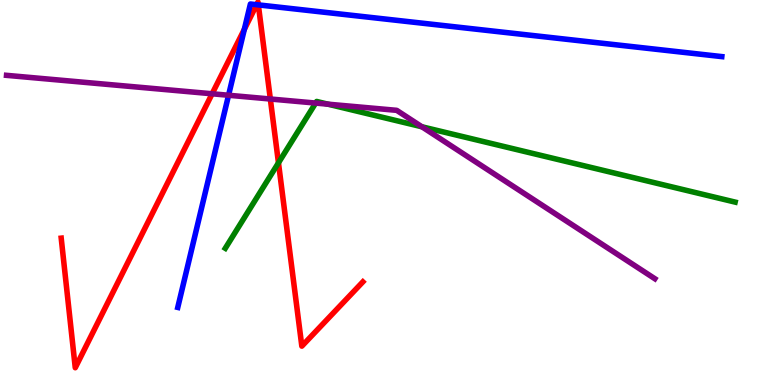[{'lines': ['blue', 'red'], 'intersections': [{'x': 3.15, 'y': 9.24}, {'x': 3.31, 'y': 9.88}, {'x': 3.33, 'y': 9.87}]}, {'lines': ['green', 'red'], 'intersections': [{'x': 3.59, 'y': 5.77}]}, {'lines': ['purple', 'red'], 'intersections': [{'x': 2.74, 'y': 7.56}, {'x': 3.49, 'y': 7.43}]}, {'lines': ['blue', 'green'], 'intersections': []}, {'lines': ['blue', 'purple'], 'intersections': [{'x': 2.95, 'y': 7.53}]}, {'lines': ['green', 'purple'], 'intersections': [{'x': 4.07, 'y': 7.32}, {'x': 4.23, 'y': 7.29}, {'x': 5.44, 'y': 6.71}]}]